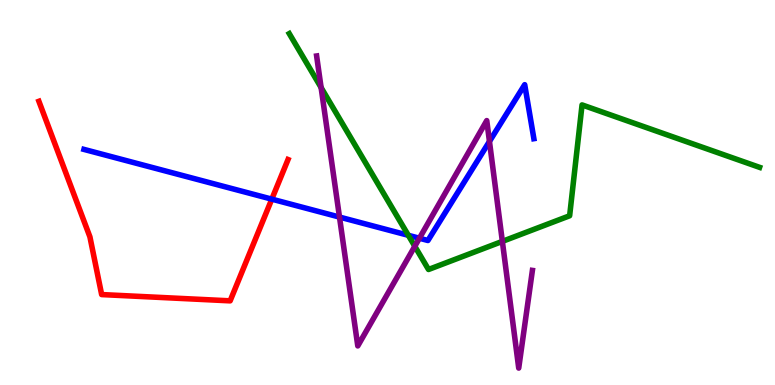[{'lines': ['blue', 'red'], 'intersections': [{'x': 3.51, 'y': 4.83}]}, {'lines': ['green', 'red'], 'intersections': []}, {'lines': ['purple', 'red'], 'intersections': []}, {'lines': ['blue', 'green'], 'intersections': [{'x': 5.27, 'y': 3.89}]}, {'lines': ['blue', 'purple'], 'intersections': [{'x': 4.38, 'y': 4.36}, {'x': 5.41, 'y': 3.81}, {'x': 6.32, 'y': 6.33}]}, {'lines': ['green', 'purple'], 'intersections': [{'x': 4.14, 'y': 7.73}, {'x': 5.35, 'y': 3.6}, {'x': 6.48, 'y': 3.73}]}]